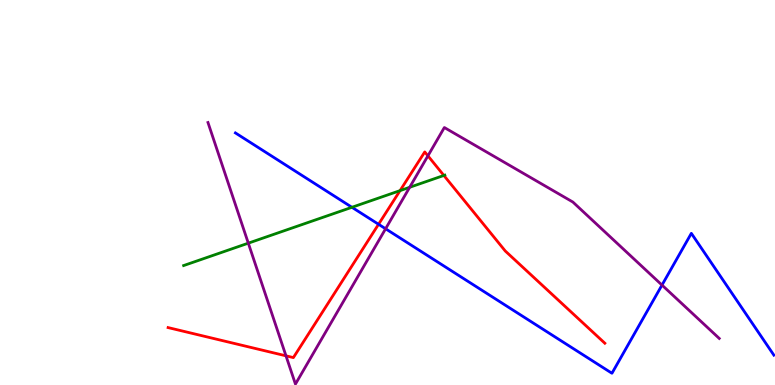[{'lines': ['blue', 'red'], 'intersections': [{'x': 4.88, 'y': 4.17}]}, {'lines': ['green', 'red'], 'intersections': [{'x': 5.16, 'y': 5.05}, {'x': 5.73, 'y': 5.44}]}, {'lines': ['purple', 'red'], 'intersections': [{'x': 3.69, 'y': 0.758}, {'x': 5.52, 'y': 5.95}]}, {'lines': ['blue', 'green'], 'intersections': [{'x': 4.54, 'y': 4.62}]}, {'lines': ['blue', 'purple'], 'intersections': [{'x': 4.98, 'y': 4.06}, {'x': 8.54, 'y': 2.6}]}, {'lines': ['green', 'purple'], 'intersections': [{'x': 3.2, 'y': 3.68}, {'x': 5.29, 'y': 5.14}]}]